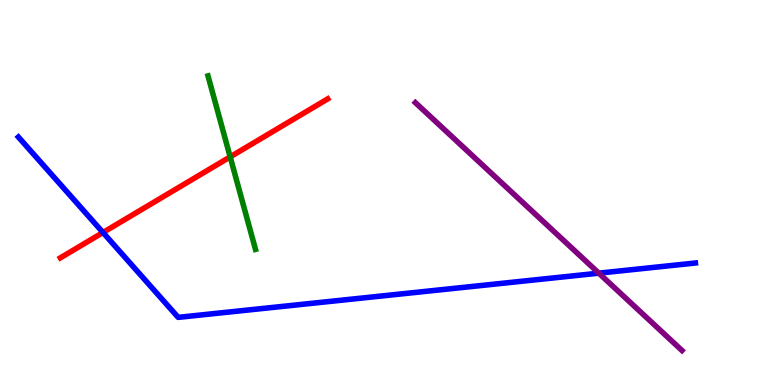[{'lines': ['blue', 'red'], 'intersections': [{'x': 1.33, 'y': 3.96}]}, {'lines': ['green', 'red'], 'intersections': [{'x': 2.97, 'y': 5.93}]}, {'lines': ['purple', 'red'], 'intersections': []}, {'lines': ['blue', 'green'], 'intersections': []}, {'lines': ['blue', 'purple'], 'intersections': [{'x': 7.73, 'y': 2.9}]}, {'lines': ['green', 'purple'], 'intersections': []}]